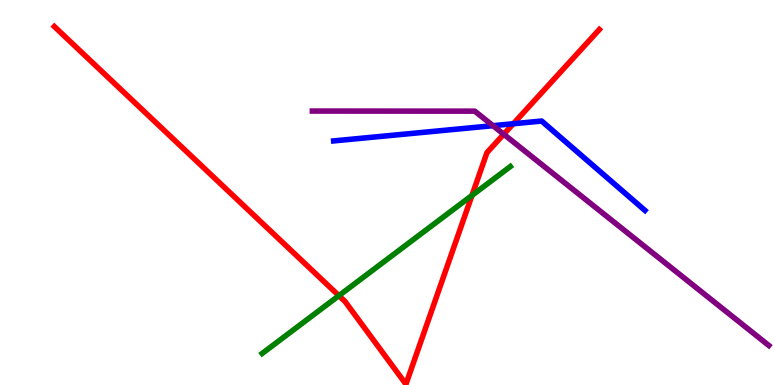[{'lines': ['blue', 'red'], 'intersections': [{'x': 6.62, 'y': 6.79}]}, {'lines': ['green', 'red'], 'intersections': [{'x': 4.37, 'y': 2.32}, {'x': 6.09, 'y': 4.92}]}, {'lines': ['purple', 'red'], 'intersections': [{'x': 6.5, 'y': 6.51}]}, {'lines': ['blue', 'green'], 'intersections': []}, {'lines': ['blue', 'purple'], 'intersections': [{'x': 6.36, 'y': 6.74}]}, {'lines': ['green', 'purple'], 'intersections': []}]